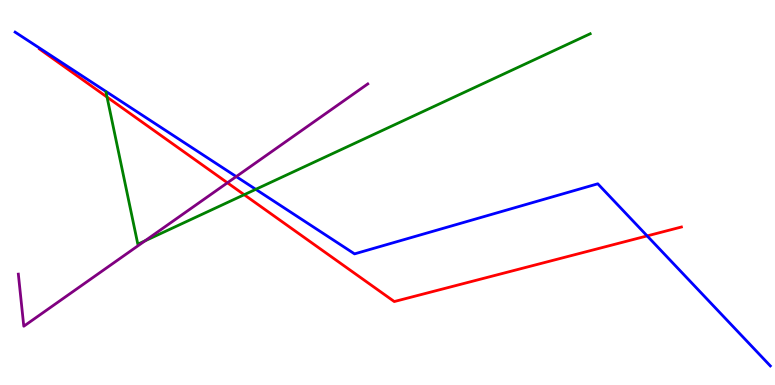[{'lines': ['blue', 'red'], 'intersections': [{'x': 8.35, 'y': 3.87}]}, {'lines': ['green', 'red'], 'intersections': [{'x': 1.38, 'y': 7.48}, {'x': 3.15, 'y': 4.94}]}, {'lines': ['purple', 'red'], 'intersections': [{'x': 2.93, 'y': 5.25}]}, {'lines': ['blue', 'green'], 'intersections': [{'x': 3.3, 'y': 5.08}]}, {'lines': ['blue', 'purple'], 'intersections': [{'x': 3.05, 'y': 5.41}]}, {'lines': ['green', 'purple'], 'intersections': [{'x': 1.87, 'y': 3.74}]}]